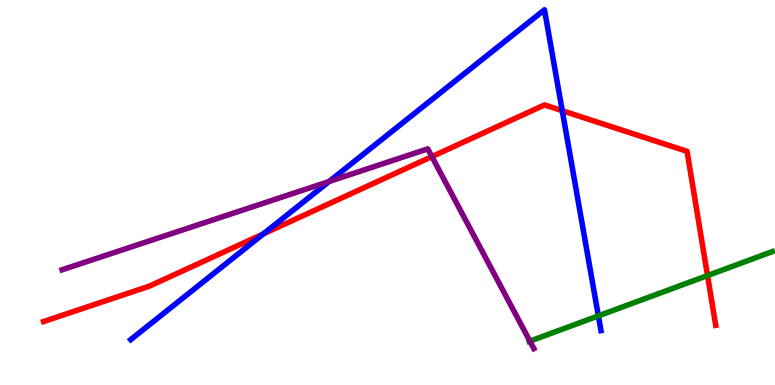[{'lines': ['blue', 'red'], 'intersections': [{'x': 3.4, 'y': 3.93}, {'x': 7.25, 'y': 7.12}]}, {'lines': ['green', 'red'], 'intersections': [{'x': 9.13, 'y': 2.84}]}, {'lines': ['purple', 'red'], 'intersections': [{'x': 5.57, 'y': 5.93}]}, {'lines': ['blue', 'green'], 'intersections': [{'x': 7.72, 'y': 1.8}]}, {'lines': ['blue', 'purple'], 'intersections': [{'x': 4.25, 'y': 5.29}]}, {'lines': ['green', 'purple'], 'intersections': [{'x': 6.84, 'y': 1.14}]}]